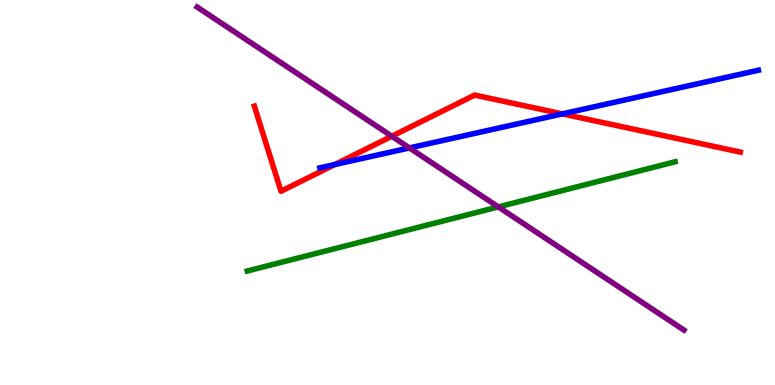[{'lines': ['blue', 'red'], 'intersections': [{'x': 4.32, 'y': 5.73}, {'x': 7.26, 'y': 7.04}]}, {'lines': ['green', 'red'], 'intersections': []}, {'lines': ['purple', 'red'], 'intersections': [{'x': 5.06, 'y': 6.46}]}, {'lines': ['blue', 'green'], 'intersections': []}, {'lines': ['blue', 'purple'], 'intersections': [{'x': 5.28, 'y': 6.16}]}, {'lines': ['green', 'purple'], 'intersections': [{'x': 6.43, 'y': 4.63}]}]